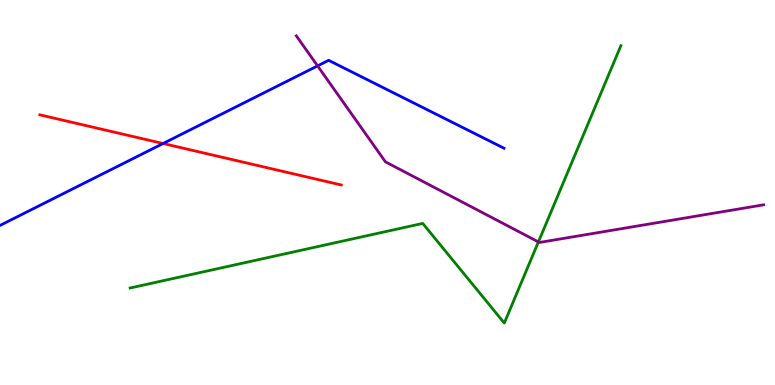[{'lines': ['blue', 'red'], 'intersections': [{'x': 2.1, 'y': 6.27}]}, {'lines': ['green', 'red'], 'intersections': []}, {'lines': ['purple', 'red'], 'intersections': []}, {'lines': ['blue', 'green'], 'intersections': []}, {'lines': ['blue', 'purple'], 'intersections': [{'x': 4.1, 'y': 8.29}]}, {'lines': ['green', 'purple'], 'intersections': [{'x': 6.95, 'y': 3.72}]}]